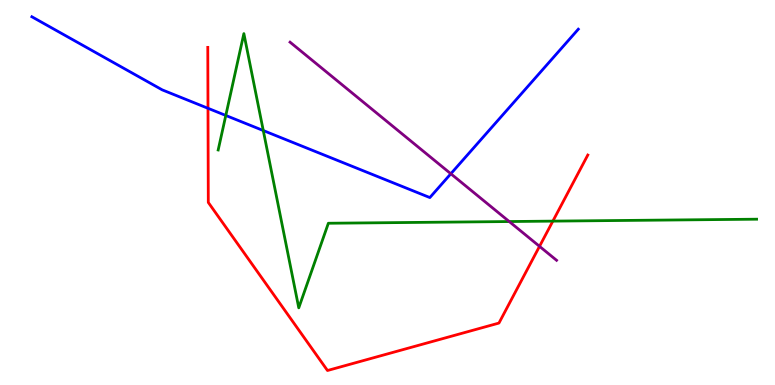[{'lines': ['blue', 'red'], 'intersections': [{'x': 2.68, 'y': 7.19}]}, {'lines': ['green', 'red'], 'intersections': [{'x': 7.13, 'y': 4.26}]}, {'lines': ['purple', 'red'], 'intersections': [{'x': 6.96, 'y': 3.6}]}, {'lines': ['blue', 'green'], 'intersections': [{'x': 2.91, 'y': 7.0}, {'x': 3.4, 'y': 6.61}]}, {'lines': ['blue', 'purple'], 'intersections': [{'x': 5.82, 'y': 5.49}]}, {'lines': ['green', 'purple'], 'intersections': [{'x': 6.57, 'y': 4.25}]}]